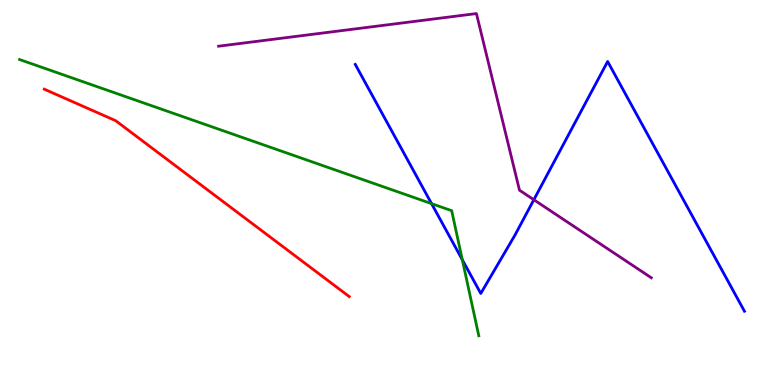[{'lines': ['blue', 'red'], 'intersections': []}, {'lines': ['green', 'red'], 'intersections': []}, {'lines': ['purple', 'red'], 'intersections': []}, {'lines': ['blue', 'green'], 'intersections': [{'x': 5.57, 'y': 4.71}, {'x': 5.97, 'y': 3.25}]}, {'lines': ['blue', 'purple'], 'intersections': [{'x': 6.89, 'y': 4.81}]}, {'lines': ['green', 'purple'], 'intersections': []}]